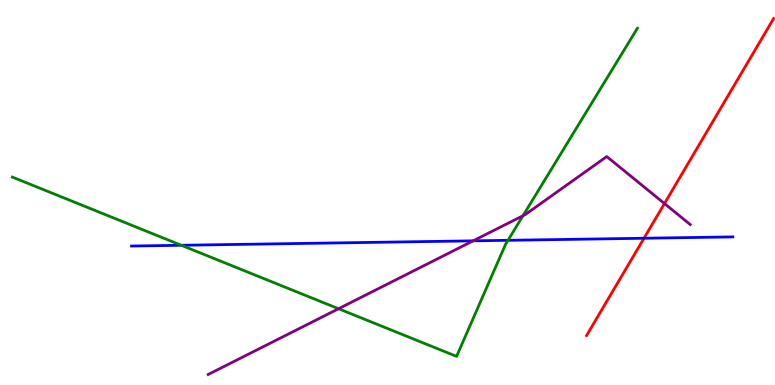[{'lines': ['blue', 'red'], 'intersections': [{'x': 8.31, 'y': 3.81}]}, {'lines': ['green', 'red'], 'intersections': []}, {'lines': ['purple', 'red'], 'intersections': [{'x': 8.57, 'y': 4.71}]}, {'lines': ['blue', 'green'], 'intersections': [{'x': 2.34, 'y': 3.63}, {'x': 6.55, 'y': 3.76}]}, {'lines': ['blue', 'purple'], 'intersections': [{'x': 6.11, 'y': 3.74}]}, {'lines': ['green', 'purple'], 'intersections': [{'x': 4.37, 'y': 1.98}, {'x': 6.75, 'y': 4.4}]}]